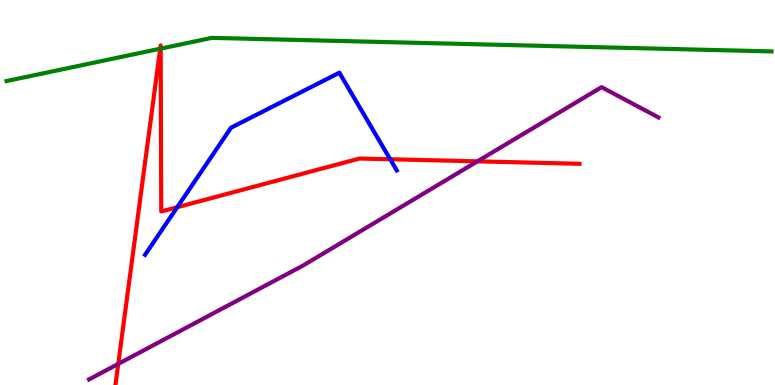[{'lines': ['blue', 'red'], 'intersections': [{'x': 2.29, 'y': 4.62}, {'x': 5.03, 'y': 5.86}]}, {'lines': ['green', 'red'], 'intersections': [{'x': 2.07, 'y': 8.73}, {'x': 2.07, 'y': 8.74}]}, {'lines': ['purple', 'red'], 'intersections': [{'x': 1.53, 'y': 0.548}, {'x': 6.16, 'y': 5.81}]}, {'lines': ['blue', 'green'], 'intersections': []}, {'lines': ['blue', 'purple'], 'intersections': []}, {'lines': ['green', 'purple'], 'intersections': []}]